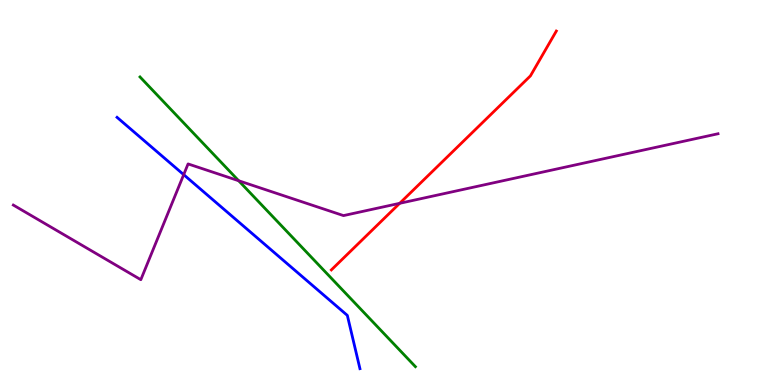[{'lines': ['blue', 'red'], 'intersections': []}, {'lines': ['green', 'red'], 'intersections': []}, {'lines': ['purple', 'red'], 'intersections': [{'x': 5.16, 'y': 4.72}]}, {'lines': ['blue', 'green'], 'intersections': []}, {'lines': ['blue', 'purple'], 'intersections': [{'x': 2.37, 'y': 5.46}]}, {'lines': ['green', 'purple'], 'intersections': [{'x': 3.08, 'y': 5.31}]}]